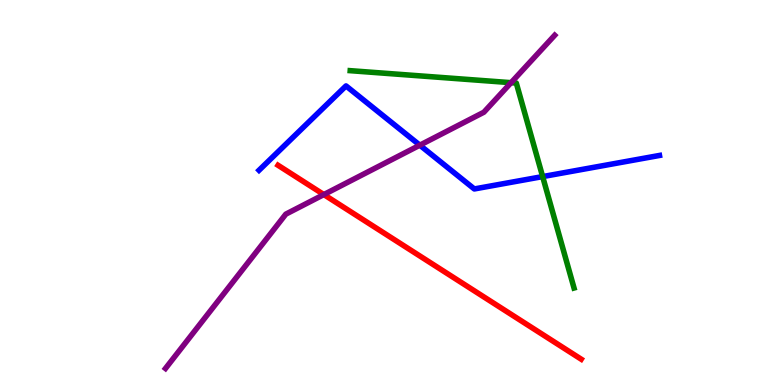[{'lines': ['blue', 'red'], 'intersections': []}, {'lines': ['green', 'red'], 'intersections': []}, {'lines': ['purple', 'red'], 'intersections': [{'x': 4.18, 'y': 4.95}]}, {'lines': ['blue', 'green'], 'intersections': [{'x': 7.0, 'y': 5.41}]}, {'lines': ['blue', 'purple'], 'intersections': [{'x': 5.42, 'y': 6.23}]}, {'lines': ['green', 'purple'], 'intersections': [{'x': 6.59, 'y': 7.85}]}]